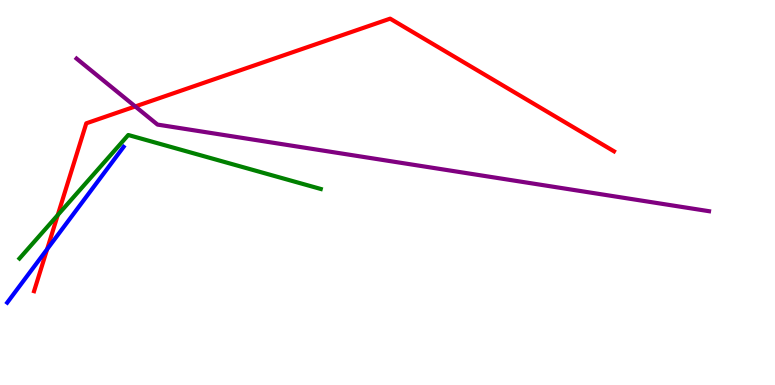[{'lines': ['blue', 'red'], 'intersections': [{'x': 0.608, 'y': 3.53}]}, {'lines': ['green', 'red'], 'intersections': [{'x': 0.745, 'y': 4.41}]}, {'lines': ['purple', 'red'], 'intersections': [{'x': 1.75, 'y': 7.24}]}, {'lines': ['blue', 'green'], 'intersections': []}, {'lines': ['blue', 'purple'], 'intersections': []}, {'lines': ['green', 'purple'], 'intersections': []}]